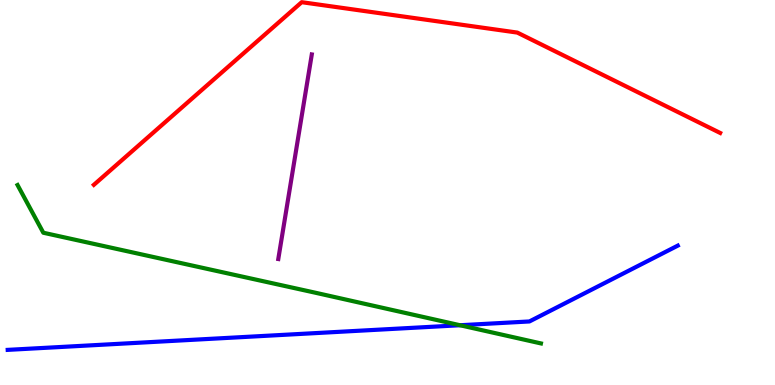[{'lines': ['blue', 'red'], 'intersections': []}, {'lines': ['green', 'red'], 'intersections': []}, {'lines': ['purple', 'red'], 'intersections': []}, {'lines': ['blue', 'green'], 'intersections': [{'x': 5.94, 'y': 1.55}]}, {'lines': ['blue', 'purple'], 'intersections': []}, {'lines': ['green', 'purple'], 'intersections': []}]